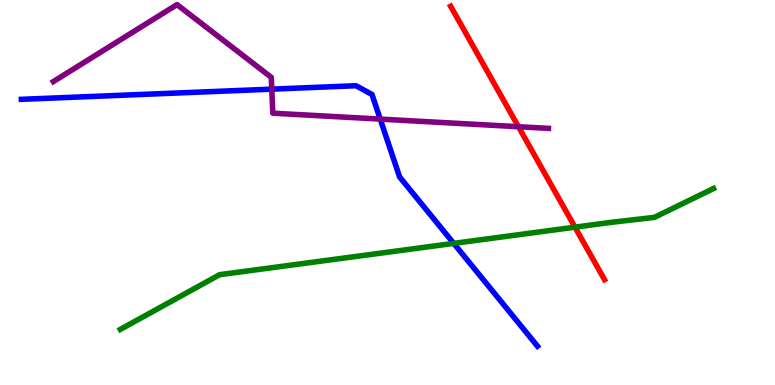[{'lines': ['blue', 'red'], 'intersections': []}, {'lines': ['green', 'red'], 'intersections': [{'x': 7.42, 'y': 4.1}]}, {'lines': ['purple', 'red'], 'intersections': [{'x': 6.69, 'y': 6.71}]}, {'lines': ['blue', 'green'], 'intersections': [{'x': 5.85, 'y': 3.68}]}, {'lines': ['blue', 'purple'], 'intersections': [{'x': 3.51, 'y': 7.68}, {'x': 4.91, 'y': 6.91}]}, {'lines': ['green', 'purple'], 'intersections': []}]